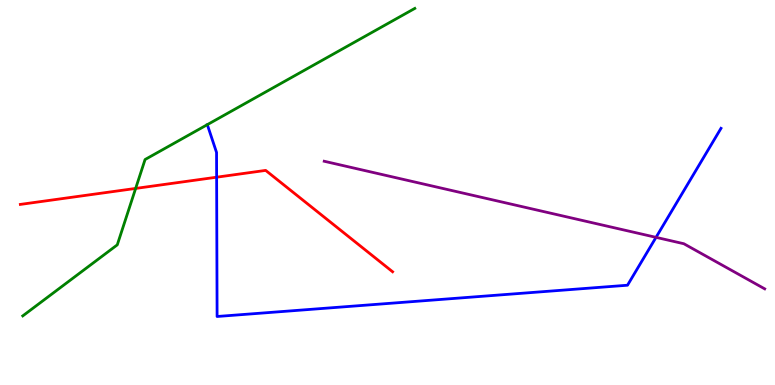[{'lines': ['blue', 'red'], 'intersections': [{'x': 2.8, 'y': 5.4}]}, {'lines': ['green', 'red'], 'intersections': [{'x': 1.75, 'y': 5.11}]}, {'lines': ['purple', 'red'], 'intersections': []}, {'lines': ['blue', 'green'], 'intersections': []}, {'lines': ['blue', 'purple'], 'intersections': [{'x': 8.46, 'y': 3.84}]}, {'lines': ['green', 'purple'], 'intersections': []}]